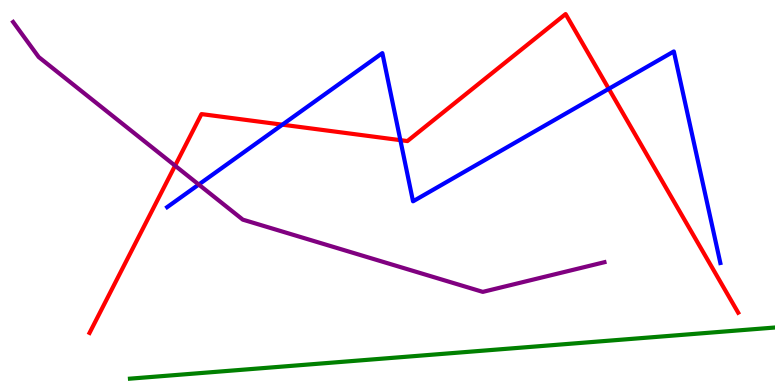[{'lines': ['blue', 'red'], 'intersections': [{'x': 3.64, 'y': 6.76}, {'x': 5.17, 'y': 6.36}, {'x': 7.86, 'y': 7.69}]}, {'lines': ['green', 'red'], 'intersections': []}, {'lines': ['purple', 'red'], 'intersections': [{'x': 2.26, 'y': 5.7}]}, {'lines': ['blue', 'green'], 'intersections': []}, {'lines': ['blue', 'purple'], 'intersections': [{'x': 2.56, 'y': 5.21}]}, {'lines': ['green', 'purple'], 'intersections': []}]